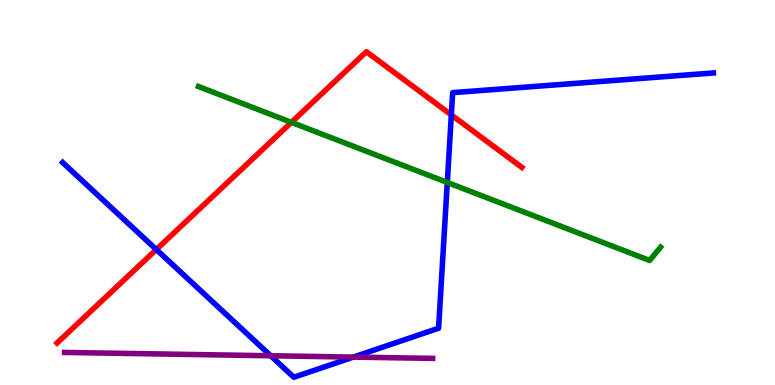[{'lines': ['blue', 'red'], 'intersections': [{'x': 2.02, 'y': 3.52}, {'x': 5.82, 'y': 7.02}]}, {'lines': ['green', 'red'], 'intersections': [{'x': 3.76, 'y': 6.82}]}, {'lines': ['purple', 'red'], 'intersections': []}, {'lines': ['blue', 'green'], 'intersections': [{'x': 5.77, 'y': 5.26}]}, {'lines': ['blue', 'purple'], 'intersections': [{'x': 3.49, 'y': 0.759}, {'x': 4.56, 'y': 0.725}]}, {'lines': ['green', 'purple'], 'intersections': []}]